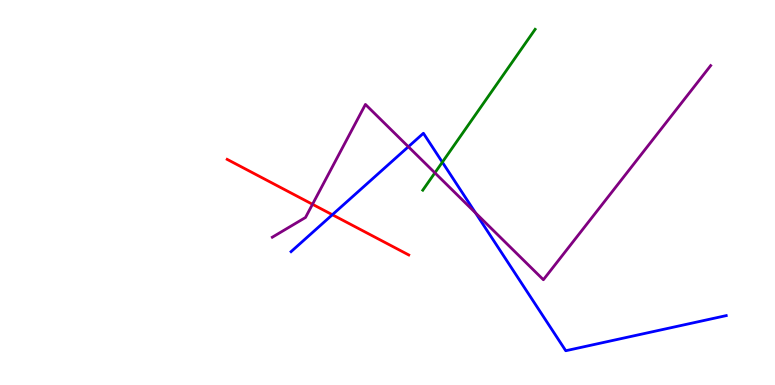[{'lines': ['blue', 'red'], 'intersections': [{'x': 4.29, 'y': 4.42}]}, {'lines': ['green', 'red'], 'intersections': []}, {'lines': ['purple', 'red'], 'intersections': [{'x': 4.03, 'y': 4.69}]}, {'lines': ['blue', 'green'], 'intersections': [{'x': 5.71, 'y': 5.79}]}, {'lines': ['blue', 'purple'], 'intersections': [{'x': 5.27, 'y': 6.19}, {'x': 6.14, 'y': 4.47}]}, {'lines': ['green', 'purple'], 'intersections': [{'x': 5.61, 'y': 5.51}]}]